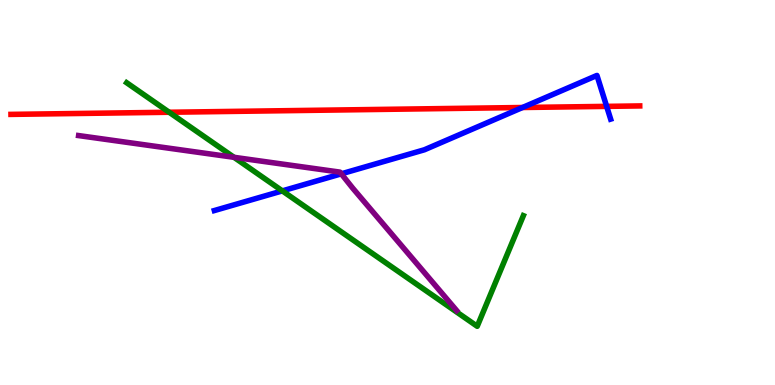[{'lines': ['blue', 'red'], 'intersections': [{'x': 6.74, 'y': 7.21}, {'x': 7.83, 'y': 7.24}]}, {'lines': ['green', 'red'], 'intersections': [{'x': 2.18, 'y': 7.08}]}, {'lines': ['purple', 'red'], 'intersections': []}, {'lines': ['blue', 'green'], 'intersections': [{'x': 3.64, 'y': 5.04}]}, {'lines': ['blue', 'purple'], 'intersections': [{'x': 4.4, 'y': 5.49}]}, {'lines': ['green', 'purple'], 'intersections': [{'x': 3.02, 'y': 5.91}]}]